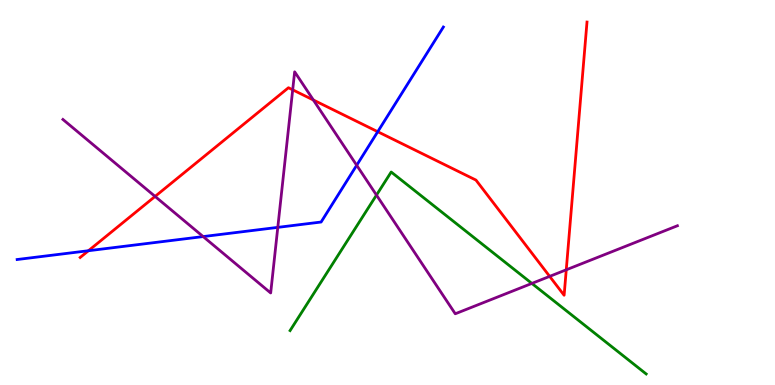[{'lines': ['blue', 'red'], 'intersections': [{'x': 1.14, 'y': 3.49}, {'x': 4.87, 'y': 6.58}]}, {'lines': ['green', 'red'], 'intersections': []}, {'lines': ['purple', 'red'], 'intersections': [{'x': 2.0, 'y': 4.9}, {'x': 3.78, 'y': 7.67}, {'x': 4.04, 'y': 7.4}, {'x': 7.09, 'y': 2.82}, {'x': 7.31, 'y': 2.99}]}, {'lines': ['blue', 'green'], 'intersections': []}, {'lines': ['blue', 'purple'], 'intersections': [{'x': 2.62, 'y': 3.86}, {'x': 3.58, 'y': 4.09}, {'x': 4.6, 'y': 5.71}]}, {'lines': ['green', 'purple'], 'intersections': [{'x': 4.86, 'y': 4.93}, {'x': 6.86, 'y': 2.64}]}]